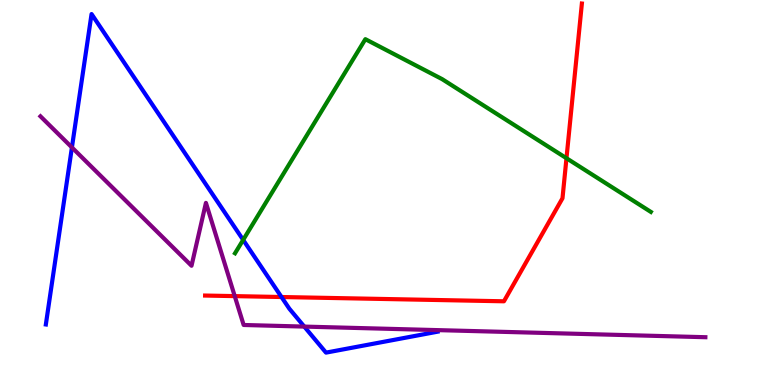[{'lines': ['blue', 'red'], 'intersections': [{'x': 3.63, 'y': 2.29}]}, {'lines': ['green', 'red'], 'intersections': [{'x': 7.31, 'y': 5.89}]}, {'lines': ['purple', 'red'], 'intersections': [{'x': 3.03, 'y': 2.31}]}, {'lines': ['blue', 'green'], 'intersections': [{'x': 3.14, 'y': 3.77}]}, {'lines': ['blue', 'purple'], 'intersections': [{'x': 0.928, 'y': 6.17}, {'x': 3.93, 'y': 1.52}]}, {'lines': ['green', 'purple'], 'intersections': []}]